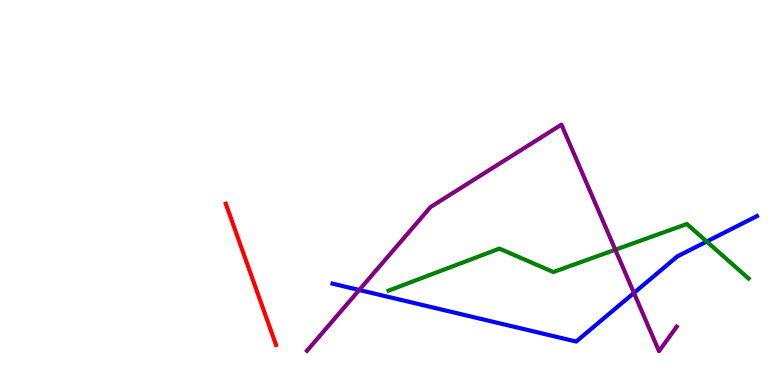[{'lines': ['blue', 'red'], 'intersections': []}, {'lines': ['green', 'red'], 'intersections': []}, {'lines': ['purple', 'red'], 'intersections': []}, {'lines': ['blue', 'green'], 'intersections': [{'x': 9.12, 'y': 3.73}]}, {'lines': ['blue', 'purple'], 'intersections': [{'x': 4.64, 'y': 2.47}, {'x': 8.18, 'y': 2.39}]}, {'lines': ['green', 'purple'], 'intersections': [{'x': 7.94, 'y': 3.51}]}]